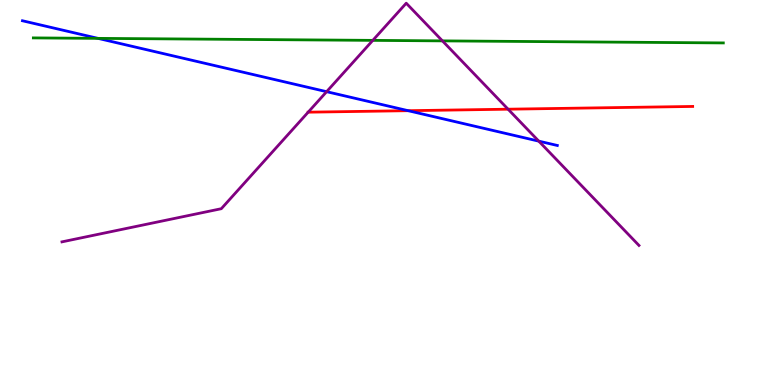[{'lines': ['blue', 'red'], 'intersections': [{'x': 5.27, 'y': 7.12}]}, {'lines': ['green', 'red'], 'intersections': []}, {'lines': ['purple', 'red'], 'intersections': [{'x': 3.98, 'y': 7.09}, {'x': 6.56, 'y': 7.16}]}, {'lines': ['blue', 'green'], 'intersections': [{'x': 1.26, 'y': 9.0}]}, {'lines': ['blue', 'purple'], 'intersections': [{'x': 4.21, 'y': 7.62}, {'x': 6.95, 'y': 6.33}]}, {'lines': ['green', 'purple'], 'intersections': [{'x': 4.81, 'y': 8.95}, {'x': 5.71, 'y': 8.94}]}]